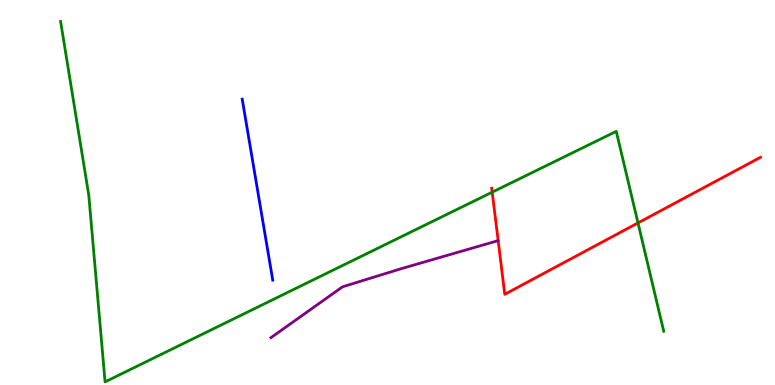[{'lines': ['blue', 'red'], 'intersections': []}, {'lines': ['green', 'red'], 'intersections': [{'x': 6.35, 'y': 5.01}, {'x': 8.23, 'y': 4.21}]}, {'lines': ['purple', 'red'], 'intersections': []}, {'lines': ['blue', 'green'], 'intersections': []}, {'lines': ['blue', 'purple'], 'intersections': []}, {'lines': ['green', 'purple'], 'intersections': []}]